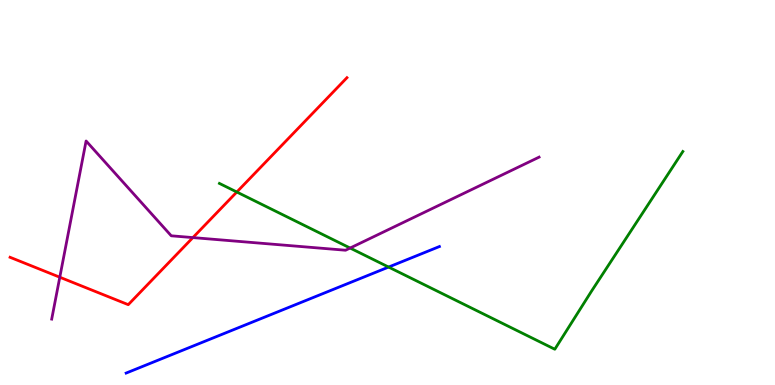[{'lines': ['blue', 'red'], 'intersections': []}, {'lines': ['green', 'red'], 'intersections': [{'x': 3.06, 'y': 5.01}]}, {'lines': ['purple', 'red'], 'intersections': [{'x': 0.772, 'y': 2.8}, {'x': 2.49, 'y': 3.83}]}, {'lines': ['blue', 'green'], 'intersections': [{'x': 5.01, 'y': 3.06}]}, {'lines': ['blue', 'purple'], 'intersections': []}, {'lines': ['green', 'purple'], 'intersections': [{'x': 4.52, 'y': 3.56}]}]